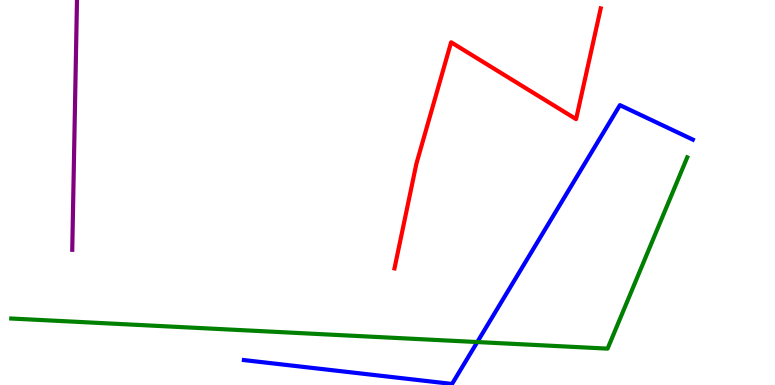[{'lines': ['blue', 'red'], 'intersections': []}, {'lines': ['green', 'red'], 'intersections': []}, {'lines': ['purple', 'red'], 'intersections': []}, {'lines': ['blue', 'green'], 'intersections': [{'x': 6.16, 'y': 1.12}]}, {'lines': ['blue', 'purple'], 'intersections': []}, {'lines': ['green', 'purple'], 'intersections': []}]